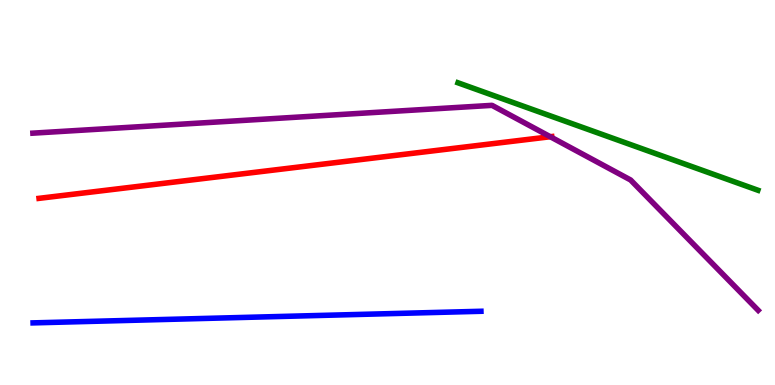[{'lines': ['blue', 'red'], 'intersections': []}, {'lines': ['green', 'red'], 'intersections': []}, {'lines': ['purple', 'red'], 'intersections': [{'x': 7.1, 'y': 6.45}]}, {'lines': ['blue', 'green'], 'intersections': []}, {'lines': ['blue', 'purple'], 'intersections': []}, {'lines': ['green', 'purple'], 'intersections': []}]